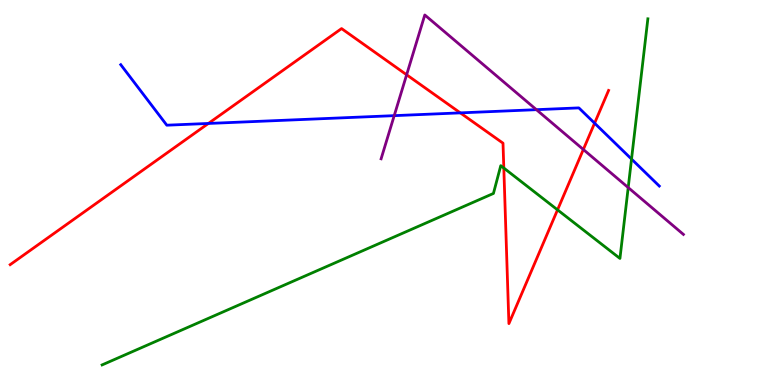[{'lines': ['blue', 'red'], 'intersections': [{'x': 2.69, 'y': 6.79}, {'x': 5.94, 'y': 7.07}, {'x': 7.67, 'y': 6.8}]}, {'lines': ['green', 'red'], 'intersections': [{'x': 6.5, 'y': 5.64}, {'x': 7.19, 'y': 4.55}]}, {'lines': ['purple', 'red'], 'intersections': [{'x': 5.25, 'y': 8.06}, {'x': 7.53, 'y': 6.12}]}, {'lines': ['blue', 'green'], 'intersections': [{'x': 8.15, 'y': 5.87}]}, {'lines': ['blue', 'purple'], 'intersections': [{'x': 5.09, 'y': 7.0}, {'x': 6.92, 'y': 7.15}]}, {'lines': ['green', 'purple'], 'intersections': [{'x': 8.11, 'y': 5.13}]}]